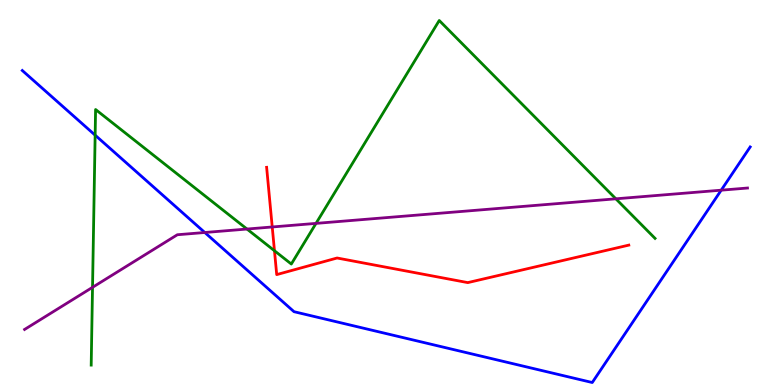[{'lines': ['blue', 'red'], 'intersections': []}, {'lines': ['green', 'red'], 'intersections': [{'x': 3.54, 'y': 3.49}]}, {'lines': ['purple', 'red'], 'intersections': [{'x': 3.51, 'y': 4.1}]}, {'lines': ['blue', 'green'], 'intersections': [{'x': 1.23, 'y': 6.49}]}, {'lines': ['blue', 'purple'], 'intersections': [{'x': 2.64, 'y': 3.96}, {'x': 9.31, 'y': 5.06}]}, {'lines': ['green', 'purple'], 'intersections': [{'x': 1.19, 'y': 2.54}, {'x': 3.19, 'y': 4.05}, {'x': 4.08, 'y': 4.2}, {'x': 7.95, 'y': 4.84}]}]